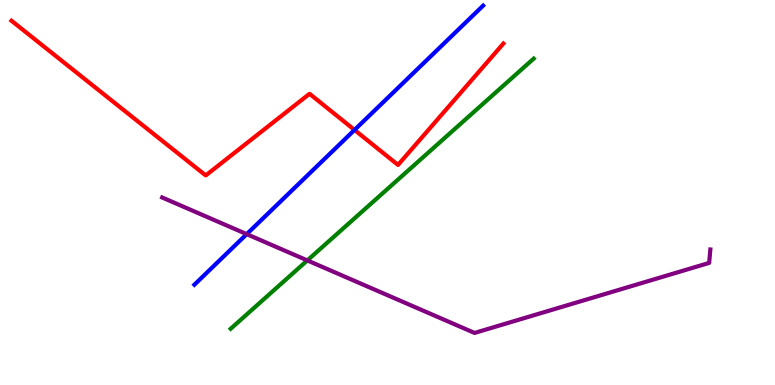[{'lines': ['blue', 'red'], 'intersections': [{'x': 4.57, 'y': 6.62}]}, {'lines': ['green', 'red'], 'intersections': []}, {'lines': ['purple', 'red'], 'intersections': []}, {'lines': ['blue', 'green'], 'intersections': []}, {'lines': ['blue', 'purple'], 'intersections': [{'x': 3.18, 'y': 3.92}]}, {'lines': ['green', 'purple'], 'intersections': [{'x': 3.97, 'y': 3.24}]}]